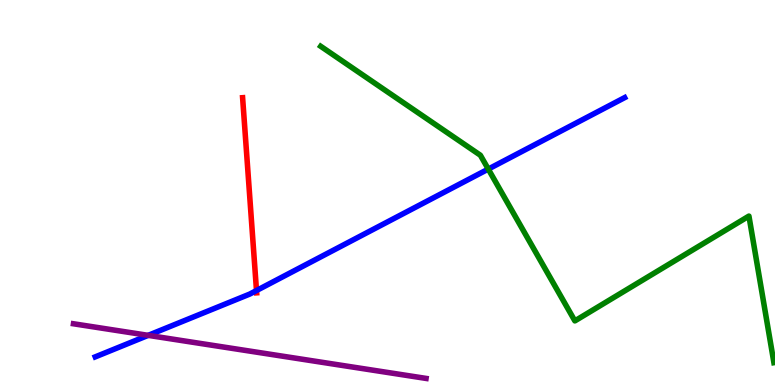[{'lines': ['blue', 'red'], 'intersections': [{'x': 3.31, 'y': 2.45}]}, {'lines': ['green', 'red'], 'intersections': []}, {'lines': ['purple', 'red'], 'intersections': []}, {'lines': ['blue', 'green'], 'intersections': [{'x': 6.3, 'y': 5.61}]}, {'lines': ['blue', 'purple'], 'intersections': [{'x': 1.91, 'y': 1.29}]}, {'lines': ['green', 'purple'], 'intersections': []}]